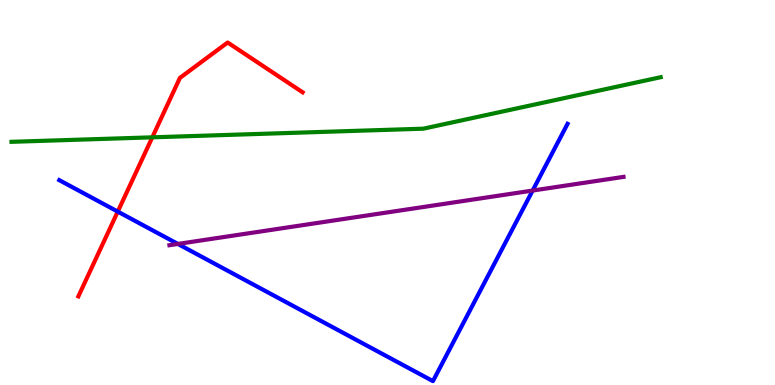[{'lines': ['blue', 'red'], 'intersections': [{'x': 1.52, 'y': 4.5}]}, {'lines': ['green', 'red'], 'intersections': [{'x': 1.97, 'y': 6.43}]}, {'lines': ['purple', 'red'], 'intersections': []}, {'lines': ['blue', 'green'], 'intersections': []}, {'lines': ['blue', 'purple'], 'intersections': [{'x': 2.3, 'y': 3.66}, {'x': 6.87, 'y': 5.05}]}, {'lines': ['green', 'purple'], 'intersections': []}]